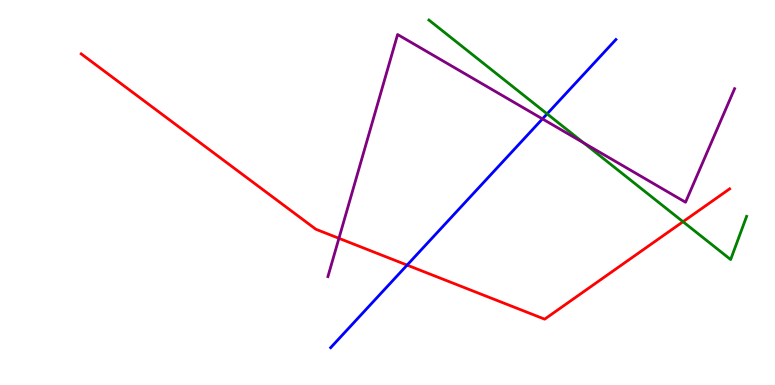[{'lines': ['blue', 'red'], 'intersections': [{'x': 5.25, 'y': 3.11}]}, {'lines': ['green', 'red'], 'intersections': [{'x': 8.81, 'y': 4.24}]}, {'lines': ['purple', 'red'], 'intersections': [{'x': 4.37, 'y': 3.81}]}, {'lines': ['blue', 'green'], 'intersections': [{'x': 7.06, 'y': 7.04}]}, {'lines': ['blue', 'purple'], 'intersections': [{'x': 7.0, 'y': 6.91}]}, {'lines': ['green', 'purple'], 'intersections': [{'x': 7.53, 'y': 6.29}]}]